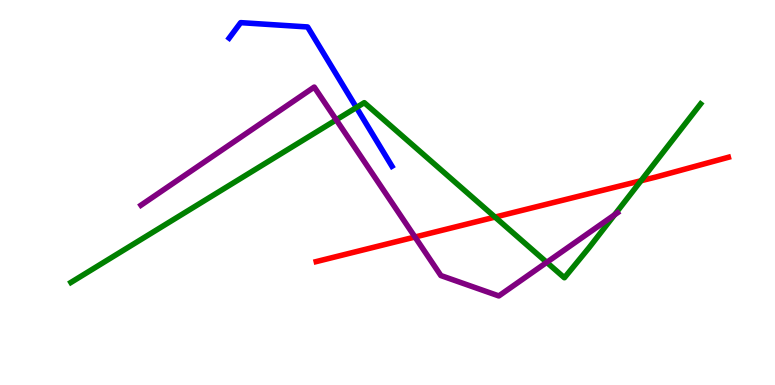[{'lines': ['blue', 'red'], 'intersections': []}, {'lines': ['green', 'red'], 'intersections': [{'x': 6.39, 'y': 4.36}, {'x': 8.27, 'y': 5.31}]}, {'lines': ['purple', 'red'], 'intersections': [{'x': 5.35, 'y': 3.84}]}, {'lines': ['blue', 'green'], 'intersections': [{'x': 4.6, 'y': 7.21}]}, {'lines': ['blue', 'purple'], 'intersections': []}, {'lines': ['green', 'purple'], 'intersections': [{'x': 4.34, 'y': 6.89}, {'x': 7.05, 'y': 3.19}, {'x': 7.93, 'y': 4.42}]}]